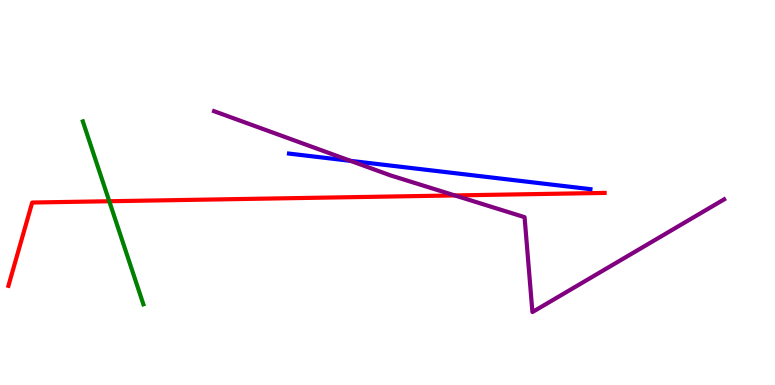[{'lines': ['blue', 'red'], 'intersections': []}, {'lines': ['green', 'red'], 'intersections': [{'x': 1.41, 'y': 4.77}]}, {'lines': ['purple', 'red'], 'intersections': [{'x': 5.87, 'y': 4.92}]}, {'lines': ['blue', 'green'], 'intersections': []}, {'lines': ['blue', 'purple'], 'intersections': [{'x': 4.52, 'y': 5.82}]}, {'lines': ['green', 'purple'], 'intersections': []}]